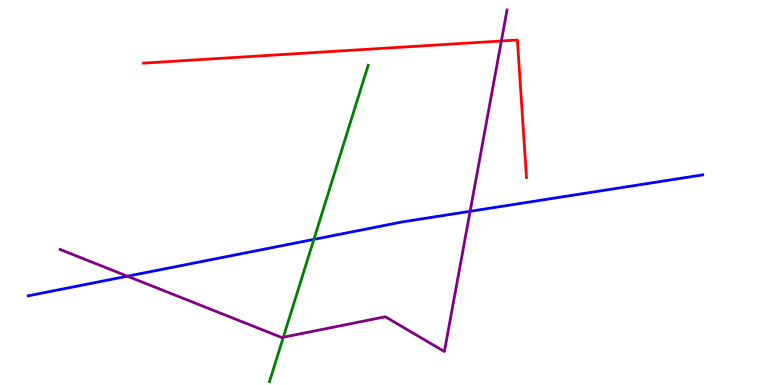[{'lines': ['blue', 'red'], 'intersections': []}, {'lines': ['green', 'red'], 'intersections': []}, {'lines': ['purple', 'red'], 'intersections': [{'x': 6.47, 'y': 8.94}]}, {'lines': ['blue', 'green'], 'intersections': [{'x': 4.05, 'y': 3.78}]}, {'lines': ['blue', 'purple'], 'intersections': [{'x': 1.64, 'y': 2.83}, {'x': 6.07, 'y': 4.51}]}, {'lines': ['green', 'purple'], 'intersections': [{'x': 3.66, 'y': 1.24}]}]